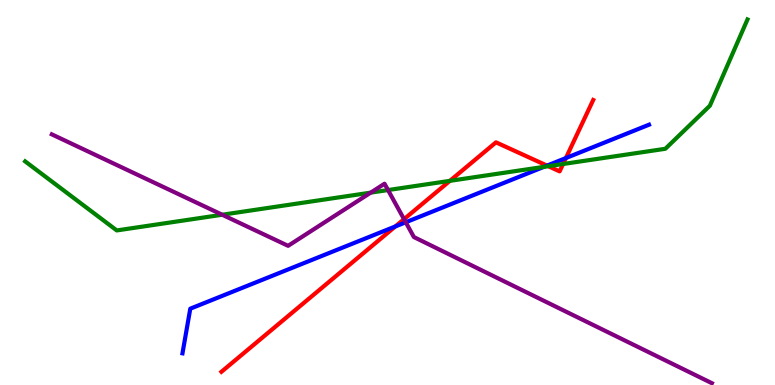[{'lines': ['blue', 'red'], 'intersections': [{'x': 5.1, 'y': 4.12}, {'x': 7.06, 'y': 5.7}, {'x': 7.3, 'y': 5.89}]}, {'lines': ['green', 'red'], 'intersections': [{'x': 5.81, 'y': 5.3}, {'x': 7.07, 'y': 5.68}, {'x': 7.27, 'y': 5.74}]}, {'lines': ['purple', 'red'], 'intersections': [{'x': 5.21, 'y': 4.31}]}, {'lines': ['blue', 'green'], 'intersections': [{'x': 7.02, 'y': 5.67}]}, {'lines': ['blue', 'purple'], 'intersections': [{'x': 5.24, 'y': 4.23}]}, {'lines': ['green', 'purple'], 'intersections': [{'x': 2.87, 'y': 4.42}, {'x': 4.78, 'y': 5.0}, {'x': 5.01, 'y': 5.06}]}]